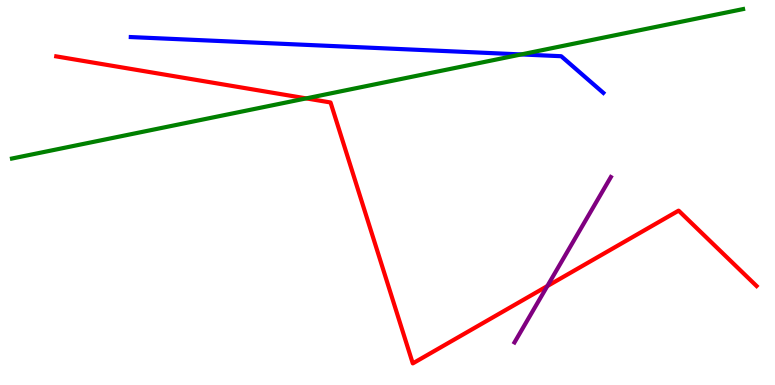[{'lines': ['blue', 'red'], 'intersections': []}, {'lines': ['green', 'red'], 'intersections': [{'x': 3.95, 'y': 7.44}]}, {'lines': ['purple', 'red'], 'intersections': [{'x': 7.06, 'y': 2.57}]}, {'lines': ['blue', 'green'], 'intersections': [{'x': 6.73, 'y': 8.59}]}, {'lines': ['blue', 'purple'], 'intersections': []}, {'lines': ['green', 'purple'], 'intersections': []}]